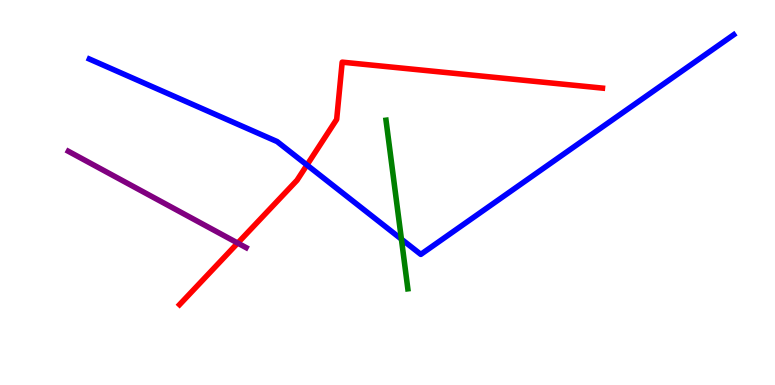[{'lines': ['blue', 'red'], 'intersections': [{'x': 3.96, 'y': 5.71}]}, {'lines': ['green', 'red'], 'intersections': []}, {'lines': ['purple', 'red'], 'intersections': [{'x': 3.07, 'y': 3.69}]}, {'lines': ['blue', 'green'], 'intersections': [{'x': 5.18, 'y': 3.79}]}, {'lines': ['blue', 'purple'], 'intersections': []}, {'lines': ['green', 'purple'], 'intersections': []}]